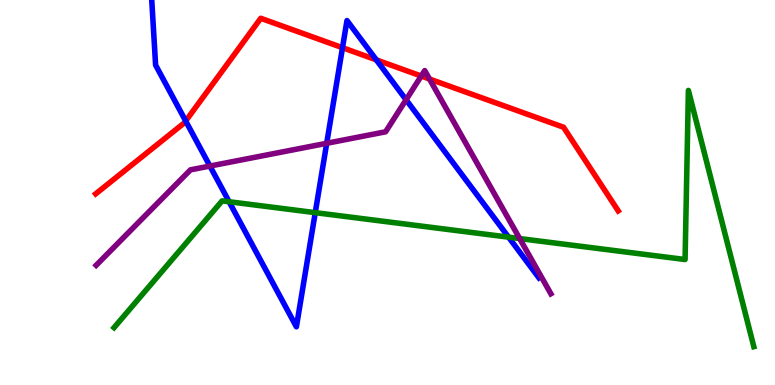[{'lines': ['blue', 'red'], 'intersections': [{'x': 2.4, 'y': 6.86}, {'x': 4.42, 'y': 8.76}, {'x': 4.86, 'y': 8.45}]}, {'lines': ['green', 'red'], 'intersections': []}, {'lines': ['purple', 'red'], 'intersections': [{'x': 5.44, 'y': 8.03}, {'x': 5.54, 'y': 7.95}]}, {'lines': ['blue', 'green'], 'intersections': [{'x': 2.96, 'y': 4.76}, {'x': 4.07, 'y': 4.48}, {'x': 6.56, 'y': 3.84}]}, {'lines': ['blue', 'purple'], 'intersections': [{'x': 2.71, 'y': 5.69}, {'x': 4.22, 'y': 6.28}, {'x': 5.24, 'y': 7.41}]}, {'lines': ['green', 'purple'], 'intersections': [{'x': 6.71, 'y': 3.8}]}]